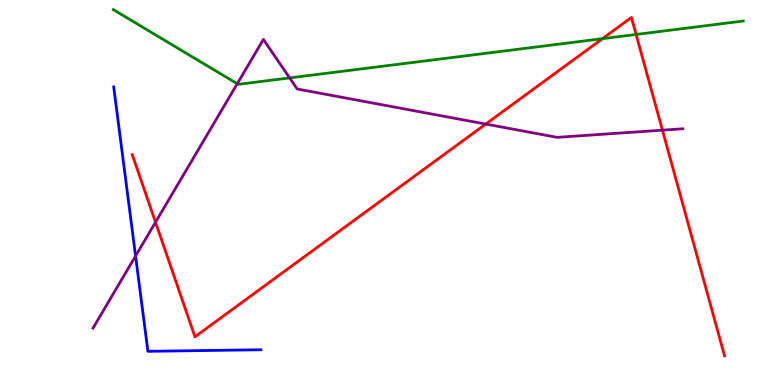[{'lines': ['blue', 'red'], 'intersections': []}, {'lines': ['green', 'red'], 'intersections': [{'x': 7.77, 'y': 9.0}, {'x': 8.21, 'y': 9.11}]}, {'lines': ['purple', 'red'], 'intersections': [{'x': 2.01, 'y': 4.23}, {'x': 6.27, 'y': 6.78}, {'x': 8.55, 'y': 6.62}]}, {'lines': ['blue', 'green'], 'intersections': []}, {'lines': ['blue', 'purple'], 'intersections': [{'x': 1.75, 'y': 3.35}]}, {'lines': ['green', 'purple'], 'intersections': [{'x': 3.06, 'y': 7.83}, {'x': 3.74, 'y': 7.98}]}]